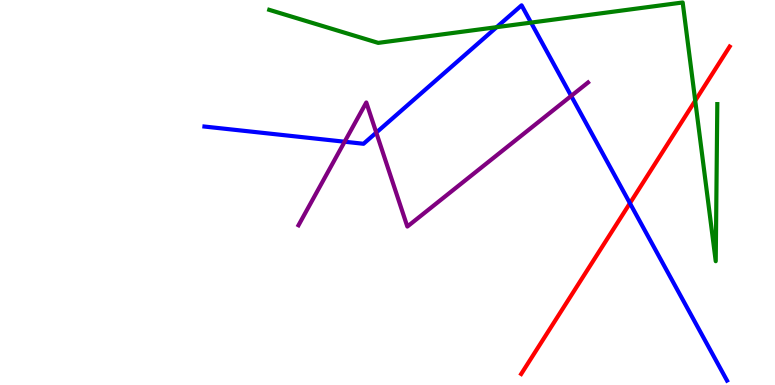[{'lines': ['blue', 'red'], 'intersections': [{'x': 8.13, 'y': 4.72}]}, {'lines': ['green', 'red'], 'intersections': [{'x': 8.97, 'y': 7.38}]}, {'lines': ['purple', 'red'], 'intersections': []}, {'lines': ['blue', 'green'], 'intersections': [{'x': 6.41, 'y': 9.29}, {'x': 6.85, 'y': 9.41}]}, {'lines': ['blue', 'purple'], 'intersections': [{'x': 4.45, 'y': 6.32}, {'x': 4.86, 'y': 6.56}, {'x': 7.37, 'y': 7.51}]}, {'lines': ['green', 'purple'], 'intersections': []}]